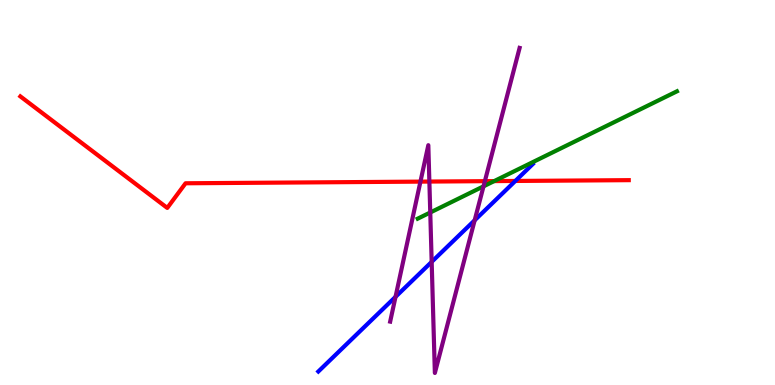[{'lines': ['blue', 'red'], 'intersections': [{'x': 6.65, 'y': 5.3}]}, {'lines': ['green', 'red'], 'intersections': [{'x': 6.38, 'y': 5.3}]}, {'lines': ['purple', 'red'], 'intersections': [{'x': 5.43, 'y': 5.28}, {'x': 5.54, 'y': 5.28}, {'x': 6.26, 'y': 5.29}]}, {'lines': ['blue', 'green'], 'intersections': []}, {'lines': ['blue', 'purple'], 'intersections': [{'x': 5.1, 'y': 2.29}, {'x': 5.57, 'y': 3.2}, {'x': 6.12, 'y': 4.28}]}, {'lines': ['green', 'purple'], 'intersections': [{'x': 5.55, 'y': 4.48}, {'x': 6.24, 'y': 5.16}]}]